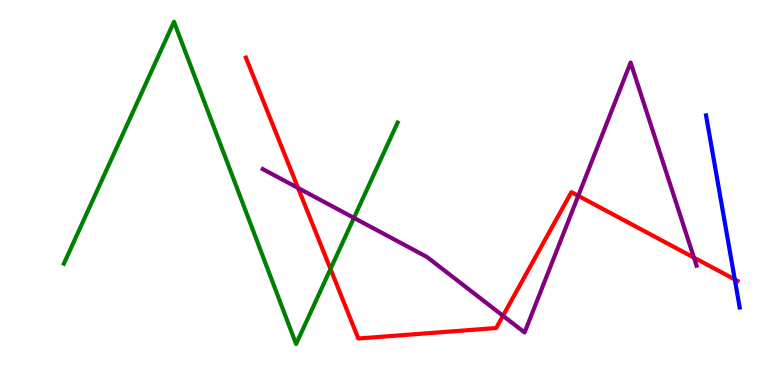[{'lines': ['blue', 'red'], 'intersections': [{'x': 9.48, 'y': 2.74}]}, {'lines': ['green', 'red'], 'intersections': [{'x': 4.26, 'y': 3.01}]}, {'lines': ['purple', 'red'], 'intersections': [{'x': 3.85, 'y': 5.12}, {'x': 6.49, 'y': 1.8}, {'x': 7.46, 'y': 4.91}, {'x': 8.95, 'y': 3.31}]}, {'lines': ['blue', 'green'], 'intersections': []}, {'lines': ['blue', 'purple'], 'intersections': []}, {'lines': ['green', 'purple'], 'intersections': [{'x': 4.57, 'y': 4.34}]}]